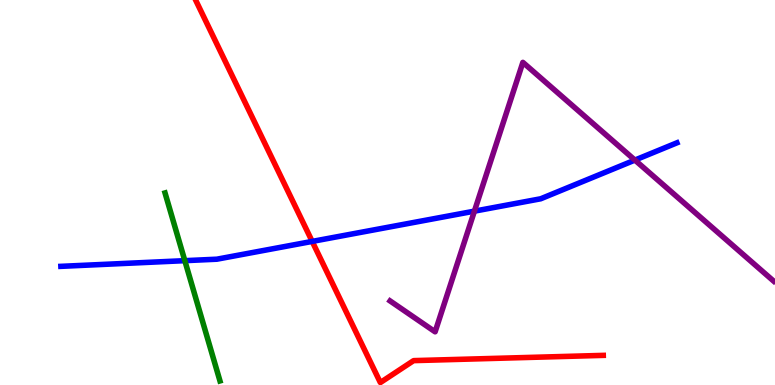[{'lines': ['blue', 'red'], 'intersections': [{'x': 4.03, 'y': 3.73}]}, {'lines': ['green', 'red'], 'intersections': []}, {'lines': ['purple', 'red'], 'intersections': []}, {'lines': ['blue', 'green'], 'intersections': [{'x': 2.38, 'y': 3.23}]}, {'lines': ['blue', 'purple'], 'intersections': [{'x': 6.12, 'y': 4.52}, {'x': 8.19, 'y': 5.84}]}, {'lines': ['green', 'purple'], 'intersections': []}]